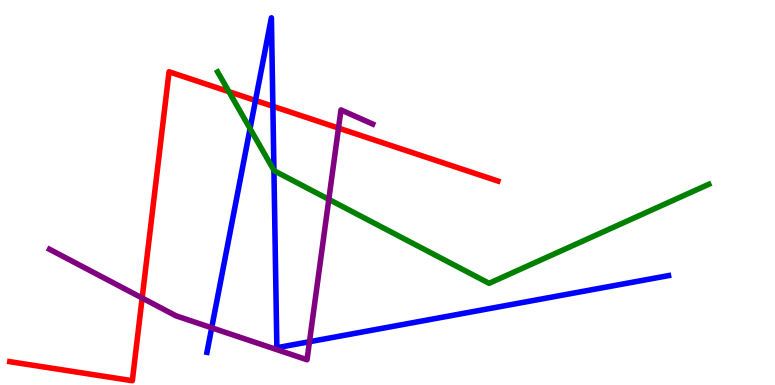[{'lines': ['blue', 'red'], 'intersections': [{'x': 3.3, 'y': 7.39}, {'x': 3.52, 'y': 7.24}]}, {'lines': ['green', 'red'], 'intersections': [{'x': 2.95, 'y': 7.62}]}, {'lines': ['purple', 'red'], 'intersections': [{'x': 1.83, 'y': 2.26}, {'x': 4.37, 'y': 6.67}]}, {'lines': ['blue', 'green'], 'intersections': [{'x': 3.23, 'y': 6.66}, {'x': 3.53, 'y': 5.58}]}, {'lines': ['blue', 'purple'], 'intersections': [{'x': 2.73, 'y': 1.49}, {'x': 3.99, 'y': 1.12}]}, {'lines': ['green', 'purple'], 'intersections': [{'x': 4.24, 'y': 4.82}]}]